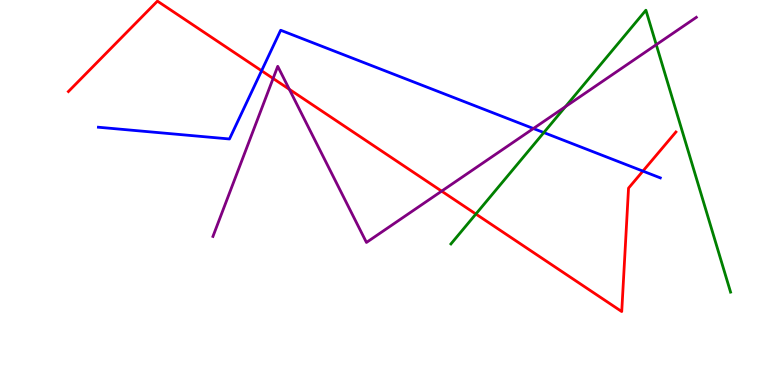[{'lines': ['blue', 'red'], 'intersections': [{'x': 3.38, 'y': 8.16}, {'x': 8.3, 'y': 5.56}]}, {'lines': ['green', 'red'], 'intersections': [{'x': 6.14, 'y': 4.44}]}, {'lines': ['purple', 'red'], 'intersections': [{'x': 3.52, 'y': 7.96}, {'x': 3.73, 'y': 7.68}, {'x': 5.7, 'y': 5.04}]}, {'lines': ['blue', 'green'], 'intersections': [{'x': 7.02, 'y': 6.56}]}, {'lines': ['blue', 'purple'], 'intersections': [{'x': 6.88, 'y': 6.66}]}, {'lines': ['green', 'purple'], 'intersections': [{'x': 7.3, 'y': 7.23}, {'x': 8.47, 'y': 8.84}]}]